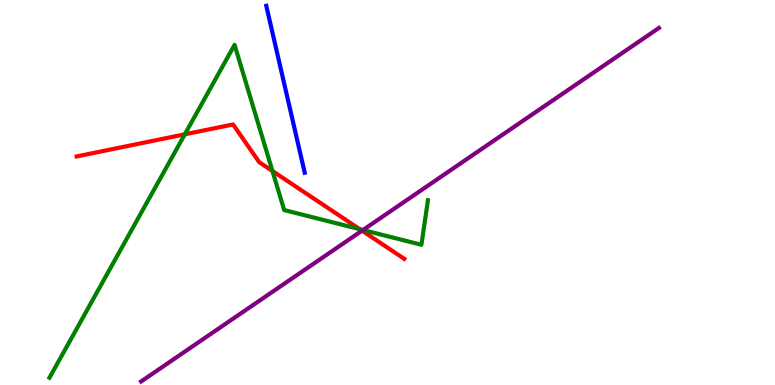[{'lines': ['blue', 'red'], 'intersections': []}, {'lines': ['green', 'red'], 'intersections': [{'x': 2.38, 'y': 6.51}, {'x': 3.52, 'y': 5.56}, {'x': 4.64, 'y': 4.05}]}, {'lines': ['purple', 'red'], 'intersections': [{'x': 4.67, 'y': 4.01}]}, {'lines': ['blue', 'green'], 'intersections': []}, {'lines': ['blue', 'purple'], 'intersections': []}, {'lines': ['green', 'purple'], 'intersections': [{'x': 4.68, 'y': 4.03}]}]